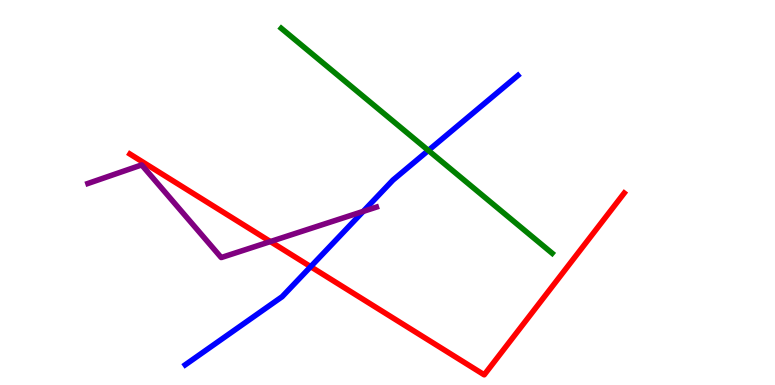[{'lines': ['blue', 'red'], 'intersections': [{'x': 4.01, 'y': 3.07}]}, {'lines': ['green', 'red'], 'intersections': []}, {'lines': ['purple', 'red'], 'intersections': [{'x': 3.49, 'y': 3.73}]}, {'lines': ['blue', 'green'], 'intersections': [{'x': 5.53, 'y': 6.09}]}, {'lines': ['blue', 'purple'], 'intersections': [{'x': 4.69, 'y': 4.51}]}, {'lines': ['green', 'purple'], 'intersections': []}]